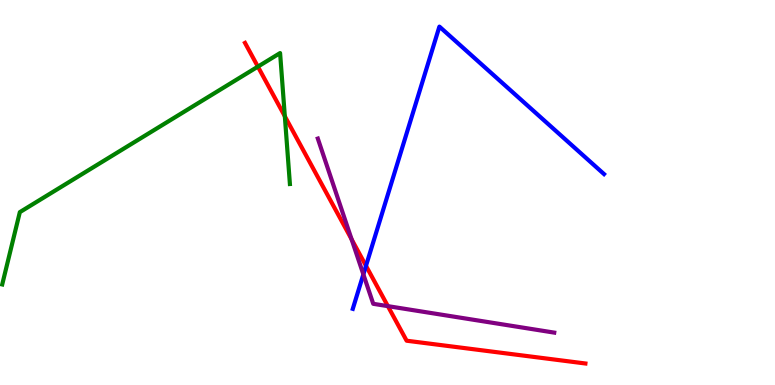[{'lines': ['blue', 'red'], 'intersections': [{'x': 4.72, 'y': 3.1}]}, {'lines': ['green', 'red'], 'intersections': [{'x': 3.33, 'y': 8.27}, {'x': 3.68, 'y': 6.98}]}, {'lines': ['purple', 'red'], 'intersections': [{'x': 4.54, 'y': 3.78}, {'x': 5.0, 'y': 2.05}]}, {'lines': ['blue', 'green'], 'intersections': []}, {'lines': ['blue', 'purple'], 'intersections': [{'x': 4.69, 'y': 2.87}]}, {'lines': ['green', 'purple'], 'intersections': []}]